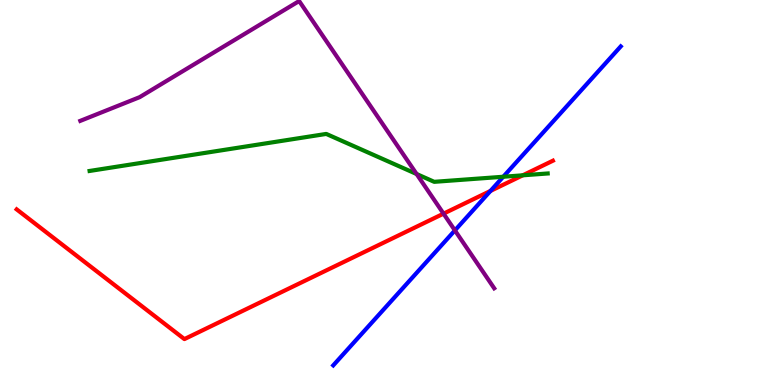[{'lines': ['blue', 'red'], 'intersections': [{'x': 6.33, 'y': 5.04}]}, {'lines': ['green', 'red'], 'intersections': [{'x': 6.75, 'y': 5.45}]}, {'lines': ['purple', 'red'], 'intersections': [{'x': 5.72, 'y': 4.45}]}, {'lines': ['blue', 'green'], 'intersections': [{'x': 6.49, 'y': 5.41}]}, {'lines': ['blue', 'purple'], 'intersections': [{'x': 5.87, 'y': 4.02}]}, {'lines': ['green', 'purple'], 'intersections': [{'x': 5.38, 'y': 5.48}]}]